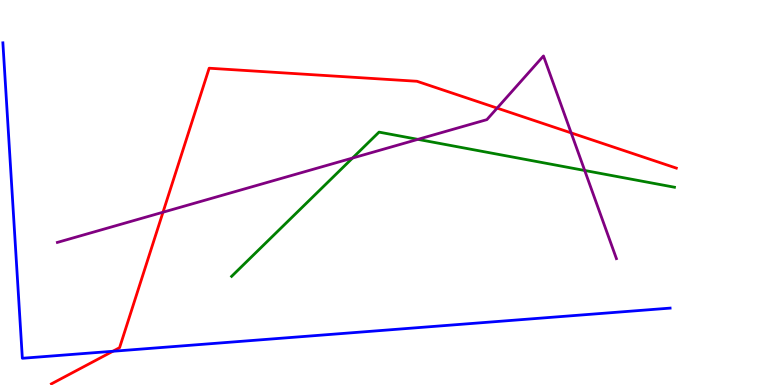[{'lines': ['blue', 'red'], 'intersections': [{'x': 1.46, 'y': 0.876}]}, {'lines': ['green', 'red'], 'intersections': []}, {'lines': ['purple', 'red'], 'intersections': [{'x': 2.1, 'y': 4.49}, {'x': 6.41, 'y': 7.19}, {'x': 7.37, 'y': 6.55}]}, {'lines': ['blue', 'green'], 'intersections': []}, {'lines': ['blue', 'purple'], 'intersections': []}, {'lines': ['green', 'purple'], 'intersections': [{'x': 4.55, 'y': 5.9}, {'x': 5.39, 'y': 6.38}, {'x': 7.54, 'y': 5.57}]}]